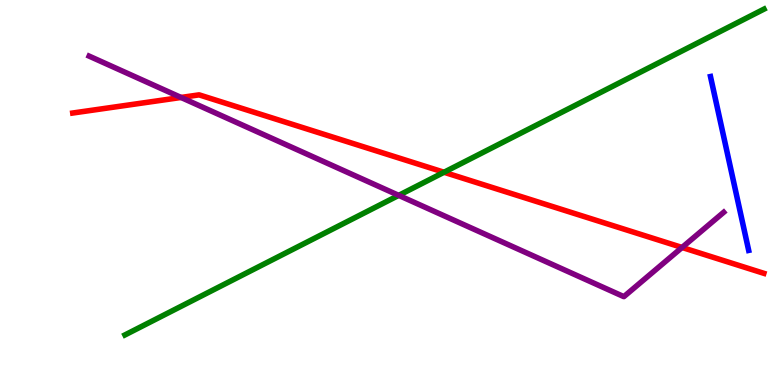[{'lines': ['blue', 'red'], 'intersections': []}, {'lines': ['green', 'red'], 'intersections': [{'x': 5.73, 'y': 5.53}]}, {'lines': ['purple', 'red'], 'intersections': [{'x': 2.34, 'y': 7.47}, {'x': 8.8, 'y': 3.57}]}, {'lines': ['blue', 'green'], 'intersections': []}, {'lines': ['blue', 'purple'], 'intersections': []}, {'lines': ['green', 'purple'], 'intersections': [{'x': 5.14, 'y': 4.93}]}]